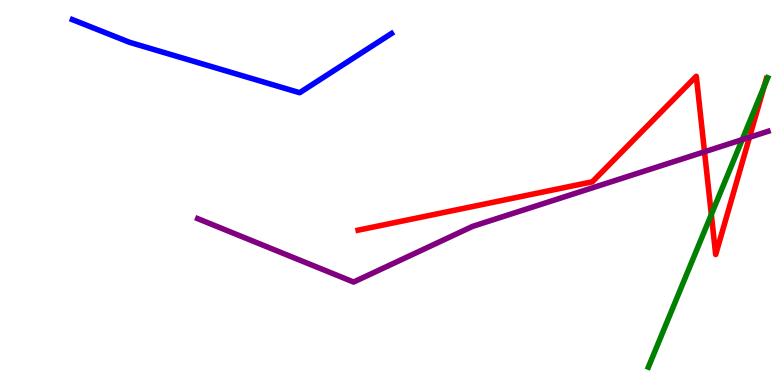[{'lines': ['blue', 'red'], 'intersections': []}, {'lines': ['green', 'red'], 'intersections': [{'x': 9.18, 'y': 4.43}, {'x': 9.86, 'y': 7.75}]}, {'lines': ['purple', 'red'], 'intersections': [{'x': 9.09, 'y': 6.06}, {'x': 9.67, 'y': 6.43}]}, {'lines': ['blue', 'green'], 'intersections': []}, {'lines': ['blue', 'purple'], 'intersections': []}, {'lines': ['green', 'purple'], 'intersections': [{'x': 9.58, 'y': 6.37}]}]